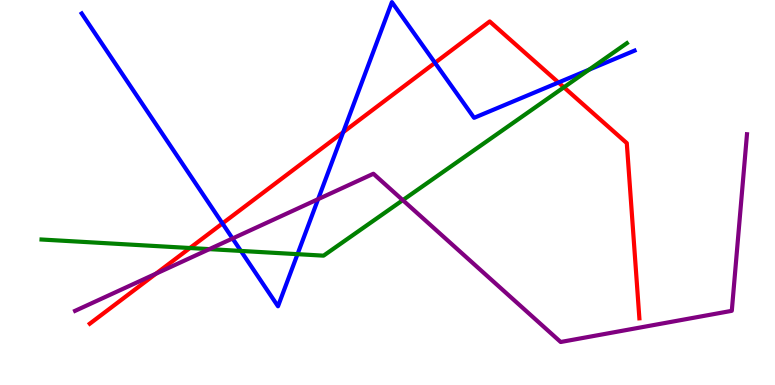[{'lines': ['blue', 'red'], 'intersections': [{'x': 2.87, 'y': 4.2}, {'x': 4.43, 'y': 6.57}, {'x': 5.61, 'y': 8.37}, {'x': 7.21, 'y': 7.86}]}, {'lines': ['green', 'red'], 'intersections': [{'x': 2.45, 'y': 3.56}, {'x': 7.28, 'y': 7.73}]}, {'lines': ['purple', 'red'], 'intersections': [{'x': 2.01, 'y': 2.89}]}, {'lines': ['blue', 'green'], 'intersections': [{'x': 3.11, 'y': 3.48}, {'x': 3.84, 'y': 3.4}, {'x': 7.6, 'y': 8.19}]}, {'lines': ['blue', 'purple'], 'intersections': [{'x': 3.0, 'y': 3.81}, {'x': 4.1, 'y': 4.83}]}, {'lines': ['green', 'purple'], 'intersections': [{'x': 2.7, 'y': 3.53}, {'x': 5.2, 'y': 4.8}]}]